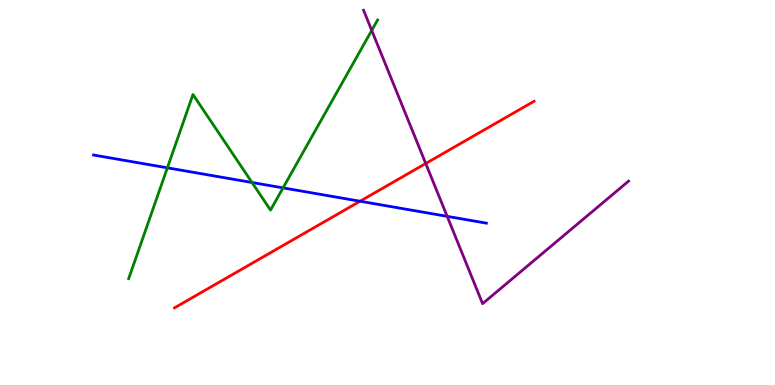[{'lines': ['blue', 'red'], 'intersections': [{'x': 4.65, 'y': 4.77}]}, {'lines': ['green', 'red'], 'intersections': []}, {'lines': ['purple', 'red'], 'intersections': [{'x': 5.49, 'y': 5.75}]}, {'lines': ['blue', 'green'], 'intersections': [{'x': 2.16, 'y': 5.64}, {'x': 3.25, 'y': 5.26}, {'x': 3.65, 'y': 5.12}]}, {'lines': ['blue', 'purple'], 'intersections': [{'x': 5.77, 'y': 4.38}]}, {'lines': ['green', 'purple'], 'intersections': [{'x': 4.8, 'y': 9.21}]}]